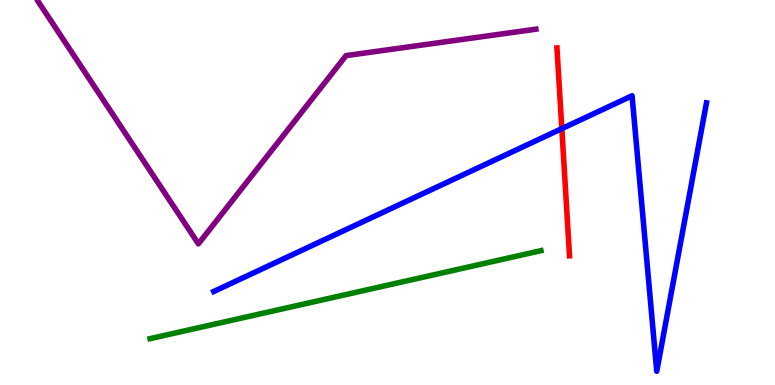[{'lines': ['blue', 'red'], 'intersections': [{'x': 7.25, 'y': 6.66}]}, {'lines': ['green', 'red'], 'intersections': []}, {'lines': ['purple', 'red'], 'intersections': []}, {'lines': ['blue', 'green'], 'intersections': []}, {'lines': ['blue', 'purple'], 'intersections': []}, {'lines': ['green', 'purple'], 'intersections': []}]